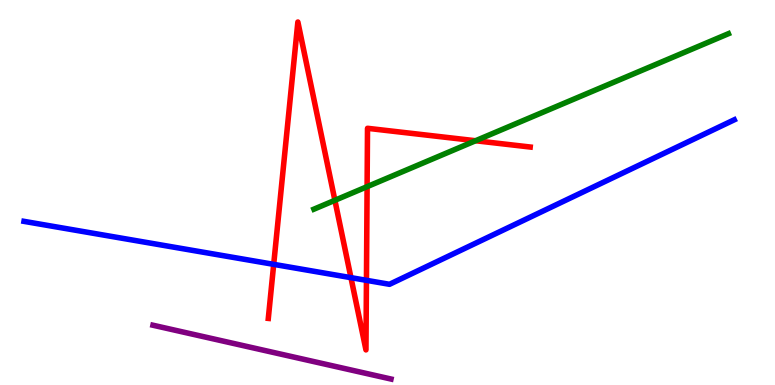[{'lines': ['blue', 'red'], 'intersections': [{'x': 3.53, 'y': 3.13}, {'x': 4.53, 'y': 2.79}, {'x': 4.73, 'y': 2.72}]}, {'lines': ['green', 'red'], 'intersections': [{'x': 4.32, 'y': 4.8}, {'x': 4.74, 'y': 5.15}, {'x': 6.14, 'y': 6.34}]}, {'lines': ['purple', 'red'], 'intersections': []}, {'lines': ['blue', 'green'], 'intersections': []}, {'lines': ['blue', 'purple'], 'intersections': []}, {'lines': ['green', 'purple'], 'intersections': []}]